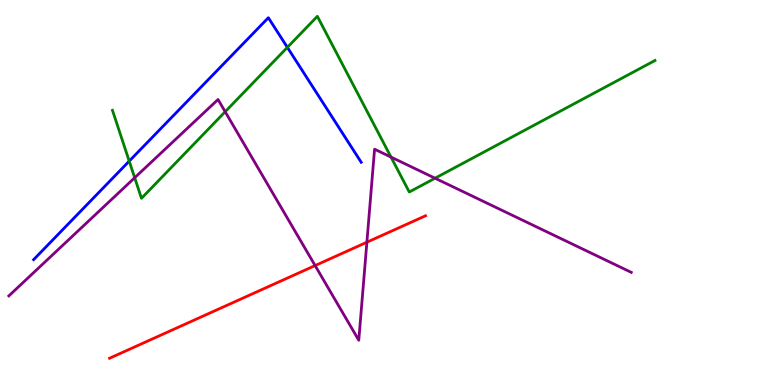[{'lines': ['blue', 'red'], 'intersections': []}, {'lines': ['green', 'red'], 'intersections': []}, {'lines': ['purple', 'red'], 'intersections': [{'x': 4.07, 'y': 3.1}, {'x': 4.73, 'y': 3.71}]}, {'lines': ['blue', 'green'], 'intersections': [{'x': 1.67, 'y': 5.81}, {'x': 3.71, 'y': 8.77}]}, {'lines': ['blue', 'purple'], 'intersections': []}, {'lines': ['green', 'purple'], 'intersections': [{'x': 1.74, 'y': 5.38}, {'x': 2.91, 'y': 7.1}, {'x': 5.05, 'y': 5.92}, {'x': 5.61, 'y': 5.37}]}]